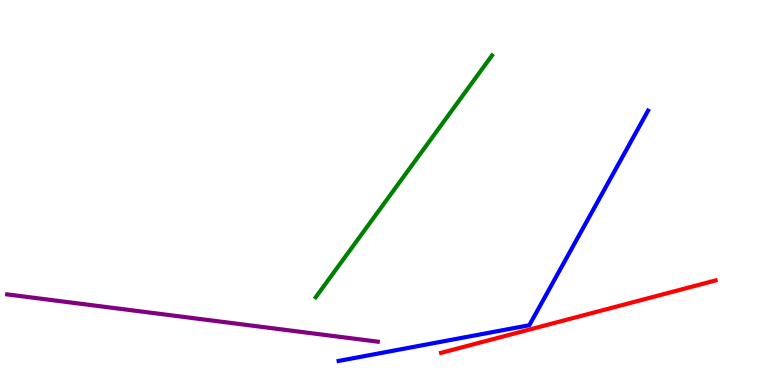[{'lines': ['blue', 'red'], 'intersections': []}, {'lines': ['green', 'red'], 'intersections': []}, {'lines': ['purple', 'red'], 'intersections': []}, {'lines': ['blue', 'green'], 'intersections': []}, {'lines': ['blue', 'purple'], 'intersections': []}, {'lines': ['green', 'purple'], 'intersections': []}]